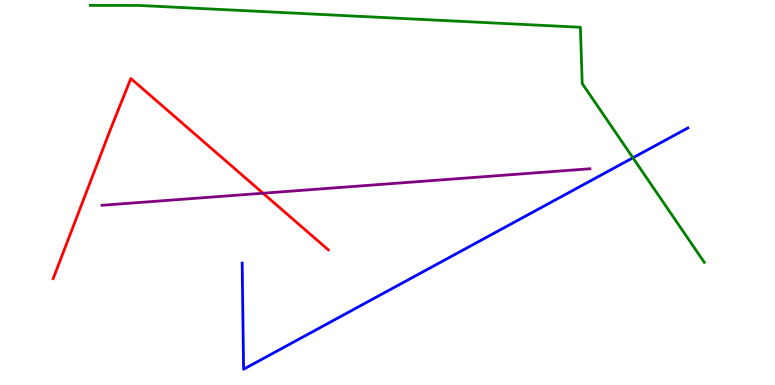[{'lines': ['blue', 'red'], 'intersections': []}, {'lines': ['green', 'red'], 'intersections': []}, {'lines': ['purple', 'red'], 'intersections': [{'x': 3.39, 'y': 4.98}]}, {'lines': ['blue', 'green'], 'intersections': [{'x': 8.17, 'y': 5.9}]}, {'lines': ['blue', 'purple'], 'intersections': []}, {'lines': ['green', 'purple'], 'intersections': []}]